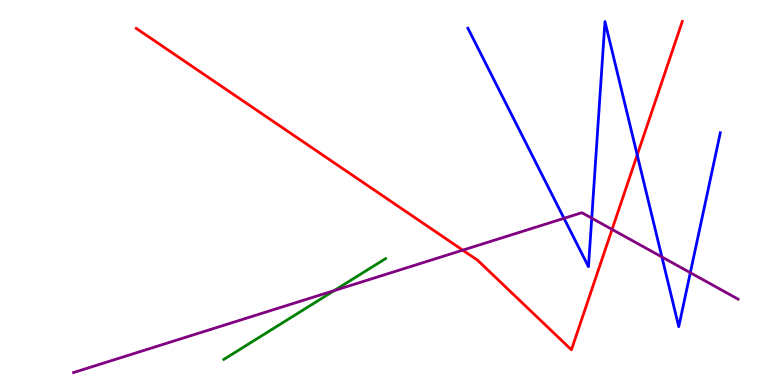[{'lines': ['blue', 'red'], 'intersections': [{'x': 8.22, 'y': 5.98}]}, {'lines': ['green', 'red'], 'intersections': []}, {'lines': ['purple', 'red'], 'intersections': [{'x': 5.97, 'y': 3.5}, {'x': 7.9, 'y': 4.04}]}, {'lines': ['blue', 'green'], 'intersections': []}, {'lines': ['blue', 'purple'], 'intersections': [{'x': 7.28, 'y': 4.33}, {'x': 7.64, 'y': 4.33}, {'x': 8.54, 'y': 3.33}, {'x': 8.91, 'y': 2.92}]}, {'lines': ['green', 'purple'], 'intersections': [{'x': 4.31, 'y': 2.45}]}]